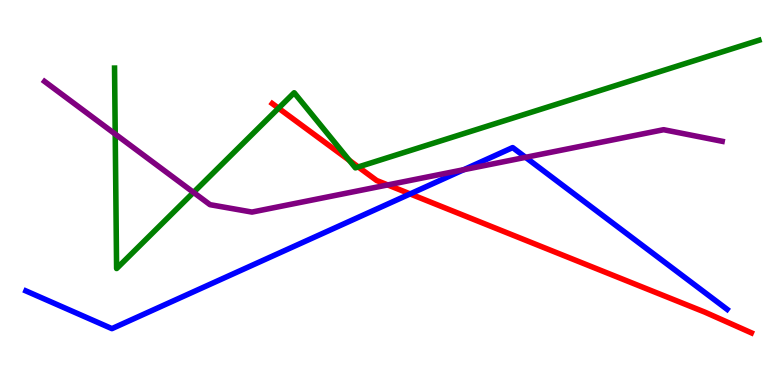[{'lines': ['blue', 'red'], 'intersections': [{'x': 5.29, 'y': 4.96}]}, {'lines': ['green', 'red'], 'intersections': [{'x': 3.59, 'y': 7.19}, {'x': 4.51, 'y': 5.84}, {'x': 4.62, 'y': 5.66}]}, {'lines': ['purple', 'red'], 'intersections': [{'x': 5.0, 'y': 5.2}]}, {'lines': ['blue', 'green'], 'intersections': []}, {'lines': ['blue', 'purple'], 'intersections': [{'x': 5.98, 'y': 5.59}, {'x': 6.78, 'y': 5.91}]}, {'lines': ['green', 'purple'], 'intersections': [{'x': 1.49, 'y': 6.52}, {'x': 2.5, 'y': 5.0}]}]